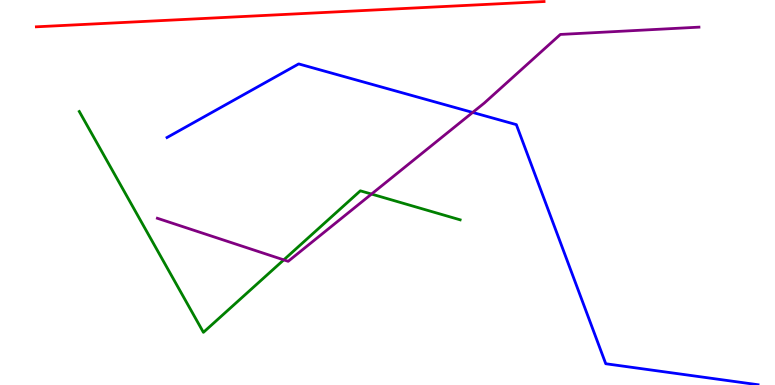[{'lines': ['blue', 'red'], 'intersections': []}, {'lines': ['green', 'red'], 'intersections': []}, {'lines': ['purple', 'red'], 'intersections': []}, {'lines': ['blue', 'green'], 'intersections': []}, {'lines': ['blue', 'purple'], 'intersections': [{'x': 6.1, 'y': 7.08}]}, {'lines': ['green', 'purple'], 'intersections': [{'x': 3.66, 'y': 3.25}, {'x': 4.79, 'y': 4.96}]}]